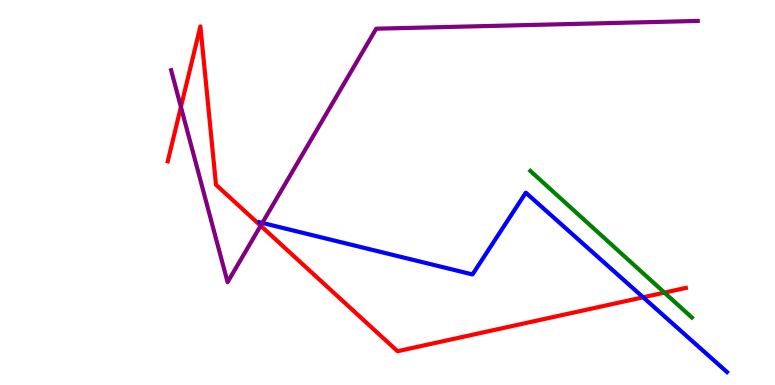[{'lines': ['blue', 'red'], 'intersections': [{'x': 8.3, 'y': 2.28}]}, {'lines': ['green', 'red'], 'intersections': [{'x': 8.57, 'y': 2.4}]}, {'lines': ['purple', 'red'], 'intersections': [{'x': 2.33, 'y': 7.22}, {'x': 3.36, 'y': 4.14}]}, {'lines': ['blue', 'green'], 'intersections': []}, {'lines': ['blue', 'purple'], 'intersections': [{'x': 3.38, 'y': 4.21}]}, {'lines': ['green', 'purple'], 'intersections': []}]